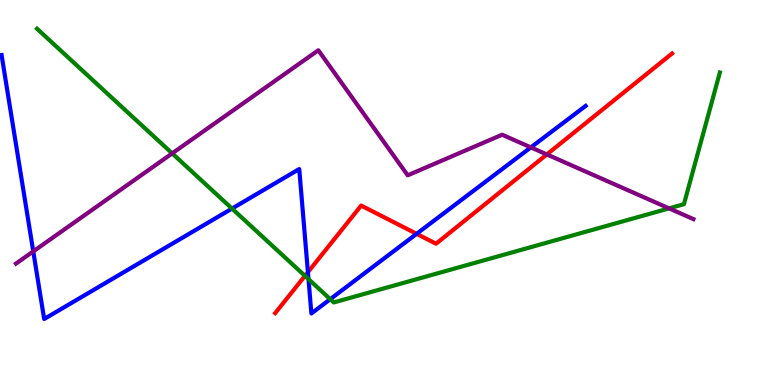[{'lines': ['blue', 'red'], 'intersections': [{'x': 3.97, 'y': 2.93}, {'x': 5.38, 'y': 3.93}]}, {'lines': ['green', 'red'], 'intersections': [{'x': 3.94, 'y': 2.83}]}, {'lines': ['purple', 'red'], 'intersections': [{'x': 7.06, 'y': 5.99}]}, {'lines': ['blue', 'green'], 'intersections': [{'x': 2.99, 'y': 4.58}, {'x': 3.98, 'y': 2.75}, {'x': 4.26, 'y': 2.23}]}, {'lines': ['blue', 'purple'], 'intersections': [{'x': 0.429, 'y': 3.47}, {'x': 6.85, 'y': 6.17}]}, {'lines': ['green', 'purple'], 'intersections': [{'x': 2.22, 'y': 6.02}, {'x': 8.63, 'y': 4.59}]}]